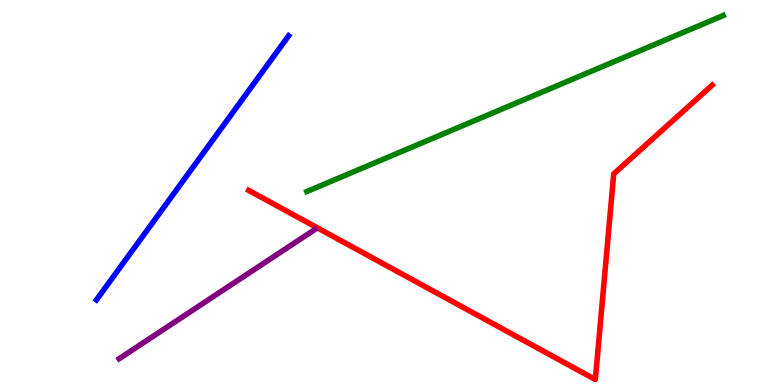[{'lines': ['blue', 'red'], 'intersections': []}, {'lines': ['green', 'red'], 'intersections': []}, {'lines': ['purple', 'red'], 'intersections': []}, {'lines': ['blue', 'green'], 'intersections': []}, {'lines': ['blue', 'purple'], 'intersections': []}, {'lines': ['green', 'purple'], 'intersections': []}]